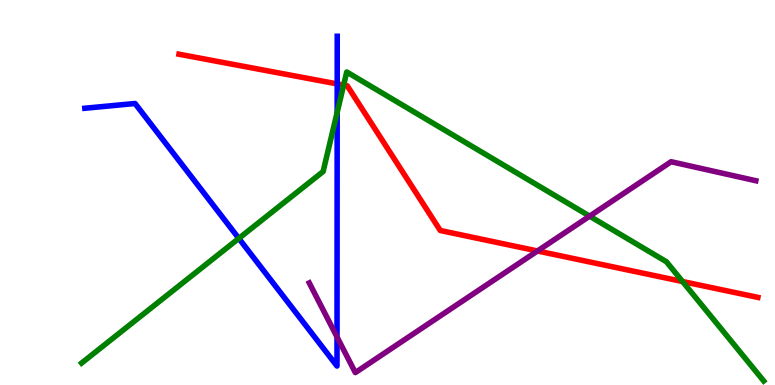[{'lines': ['blue', 'red'], 'intersections': [{'x': 4.35, 'y': 7.82}]}, {'lines': ['green', 'red'], 'intersections': [{'x': 4.43, 'y': 7.79}, {'x': 8.81, 'y': 2.69}]}, {'lines': ['purple', 'red'], 'intersections': [{'x': 6.94, 'y': 3.48}]}, {'lines': ['blue', 'green'], 'intersections': [{'x': 3.08, 'y': 3.81}, {'x': 4.35, 'y': 7.08}]}, {'lines': ['blue', 'purple'], 'intersections': [{'x': 4.35, 'y': 1.25}]}, {'lines': ['green', 'purple'], 'intersections': [{'x': 7.61, 'y': 4.39}]}]